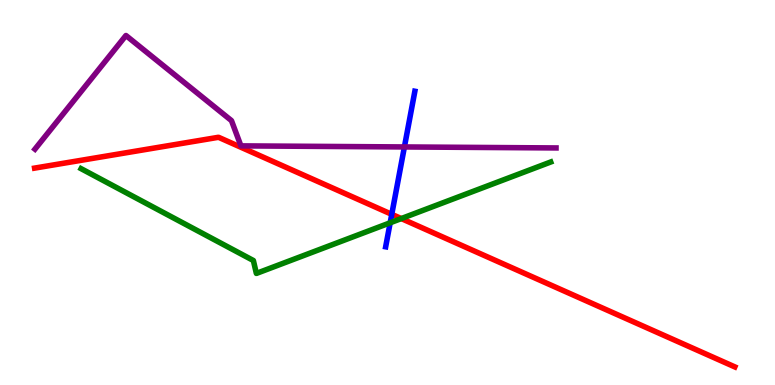[{'lines': ['blue', 'red'], 'intersections': [{'x': 5.05, 'y': 4.43}]}, {'lines': ['green', 'red'], 'intersections': [{'x': 5.18, 'y': 4.32}]}, {'lines': ['purple', 'red'], 'intersections': []}, {'lines': ['blue', 'green'], 'intersections': [{'x': 5.03, 'y': 4.21}]}, {'lines': ['blue', 'purple'], 'intersections': [{'x': 5.22, 'y': 6.18}]}, {'lines': ['green', 'purple'], 'intersections': []}]